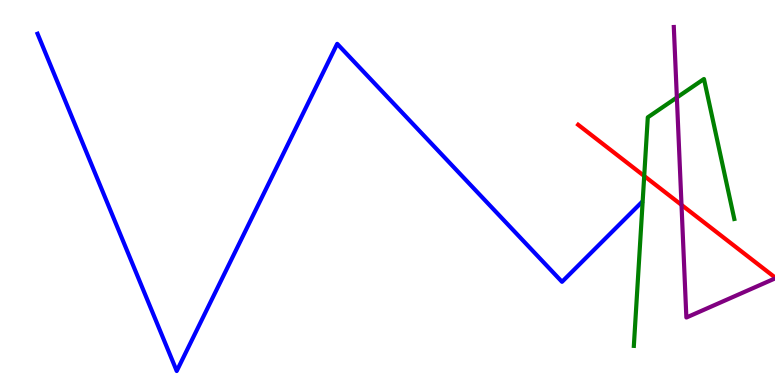[{'lines': ['blue', 'red'], 'intersections': []}, {'lines': ['green', 'red'], 'intersections': [{'x': 8.31, 'y': 5.43}]}, {'lines': ['purple', 'red'], 'intersections': [{'x': 8.79, 'y': 4.68}]}, {'lines': ['blue', 'green'], 'intersections': []}, {'lines': ['blue', 'purple'], 'intersections': []}, {'lines': ['green', 'purple'], 'intersections': [{'x': 8.73, 'y': 7.47}]}]